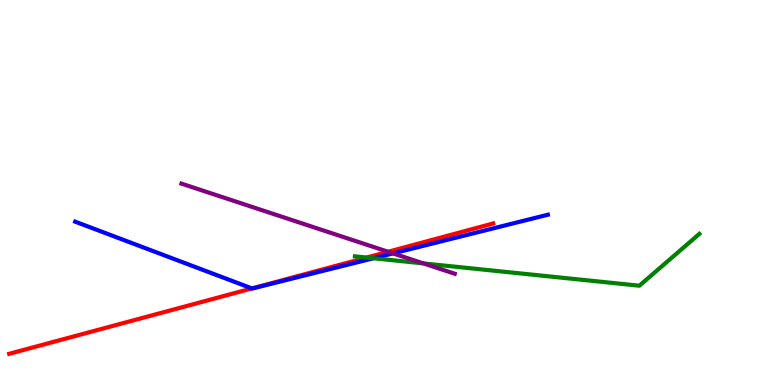[{'lines': ['blue', 'red'], 'intersections': [{'x': 3.25, 'y': 2.51}]}, {'lines': ['green', 'red'], 'intersections': [{'x': 4.73, 'y': 3.31}]}, {'lines': ['purple', 'red'], 'intersections': [{'x': 5.01, 'y': 3.46}]}, {'lines': ['blue', 'green'], 'intersections': [{'x': 4.82, 'y': 3.29}]}, {'lines': ['blue', 'purple'], 'intersections': [{'x': 5.07, 'y': 3.42}]}, {'lines': ['green', 'purple'], 'intersections': [{'x': 5.46, 'y': 3.16}]}]